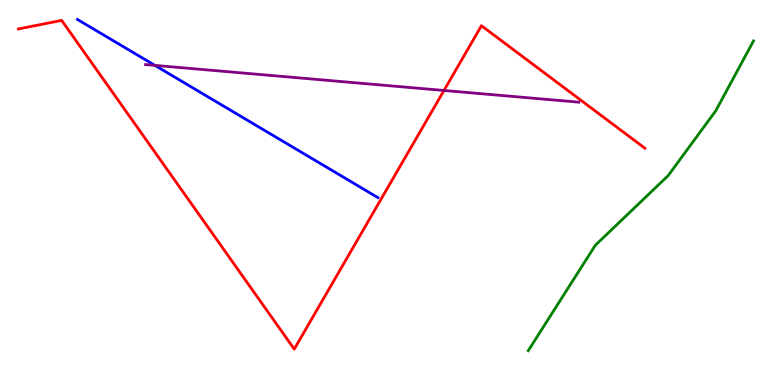[{'lines': ['blue', 'red'], 'intersections': []}, {'lines': ['green', 'red'], 'intersections': []}, {'lines': ['purple', 'red'], 'intersections': [{'x': 5.73, 'y': 7.65}]}, {'lines': ['blue', 'green'], 'intersections': []}, {'lines': ['blue', 'purple'], 'intersections': [{'x': 2.0, 'y': 8.3}]}, {'lines': ['green', 'purple'], 'intersections': []}]